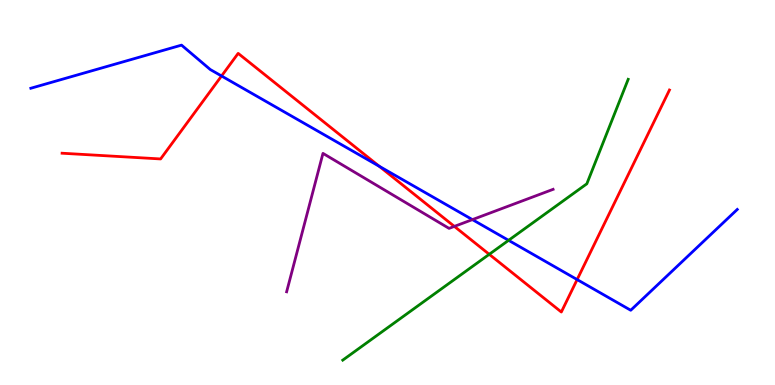[{'lines': ['blue', 'red'], 'intersections': [{'x': 2.86, 'y': 8.03}, {'x': 4.89, 'y': 5.68}, {'x': 7.45, 'y': 2.74}]}, {'lines': ['green', 'red'], 'intersections': [{'x': 6.31, 'y': 3.39}]}, {'lines': ['purple', 'red'], 'intersections': [{'x': 5.86, 'y': 4.12}]}, {'lines': ['blue', 'green'], 'intersections': [{'x': 6.56, 'y': 3.76}]}, {'lines': ['blue', 'purple'], 'intersections': [{'x': 6.1, 'y': 4.3}]}, {'lines': ['green', 'purple'], 'intersections': []}]